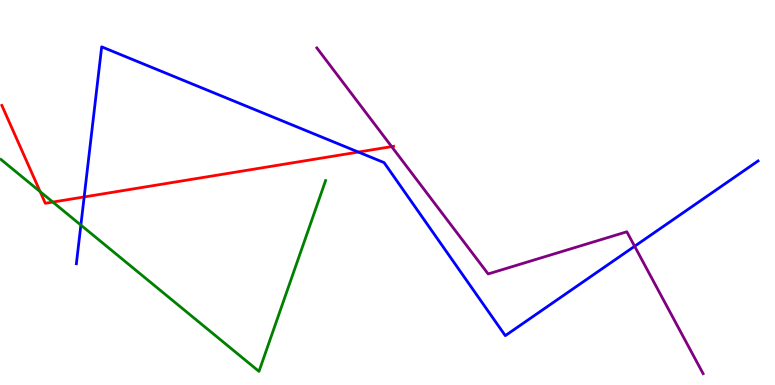[{'lines': ['blue', 'red'], 'intersections': [{'x': 1.09, 'y': 4.88}, {'x': 4.62, 'y': 6.05}]}, {'lines': ['green', 'red'], 'intersections': [{'x': 0.518, 'y': 5.02}, {'x': 0.682, 'y': 4.75}]}, {'lines': ['purple', 'red'], 'intersections': [{'x': 5.05, 'y': 6.19}]}, {'lines': ['blue', 'green'], 'intersections': [{'x': 1.04, 'y': 4.15}]}, {'lines': ['blue', 'purple'], 'intersections': [{'x': 8.19, 'y': 3.6}]}, {'lines': ['green', 'purple'], 'intersections': []}]